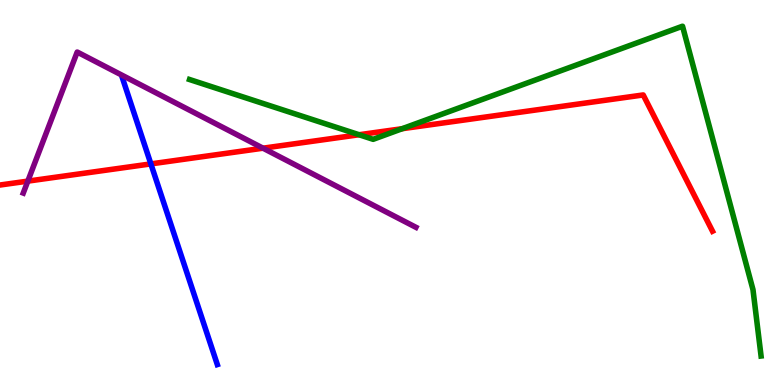[{'lines': ['blue', 'red'], 'intersections': [{'x': 1.95, 'y': 5.74}]}, {'lines': ['green', 'red'], 'intersections': [{'x': 4.63, 'y': 6.5}, {'x': 5.19, 'y': 6.66}]}, {'lines': ['purple', 'red'], 'intersections': [{'x': 0.359, 'y': 5.3}, {'x': 3.39, 'y': 6.15}]}, {'lines': ['blue', 'green'], 'intersections': []}, {'lines': ['blue', 'purple'], 'intersections': []}, {'lines': ['green', 'purple'], 'intersections': []}]